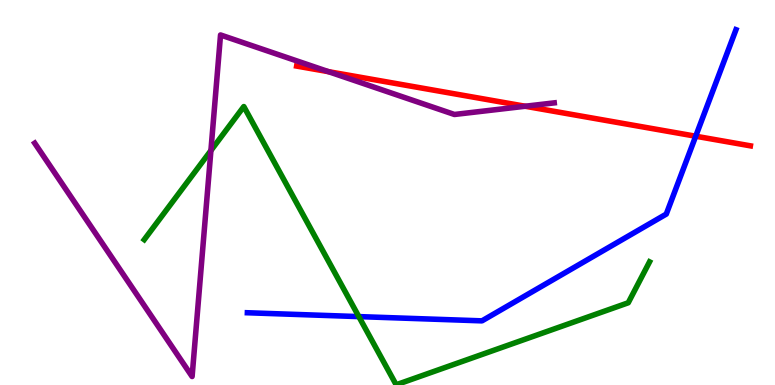[{'lines': ['blue', 'red'], 'intersections': [{'x': 8.98, 'y': 6.46}]}, {'lines': ['green', 'red'], 'intersections': []}, {'lines': ['purple', 'red'], 'intersections': [{'x': 4.24, 'y': 8.14}, {'x': 6.78, 'y': 7.24}]}, {'lines': ['blue', 'green'], 'intersections': [{'x': 4.63, 'y': 1.78}]}, {'lines': ['blue', 'purple'], 'intersections': []}, {'lines': ['green', 'purple'], 'intersections': [{'x': 2.72, 'y': 6.09}]}]